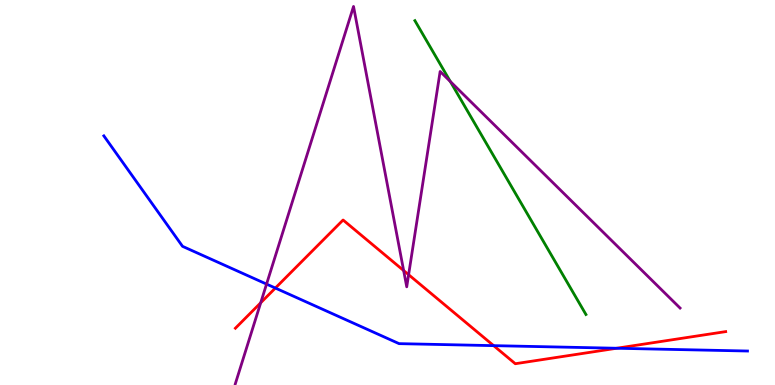[{'lines': ['blue', 'red'], 'intersections': [{'x': 3.55, 'y': 2.52}, {'x': 6.37, 'y': 1.02}, {'x': 7.96, 'y': 0.954}]}, {'lines': ['green', 'red'], 'intersections': []}, {'lines': ['purple', 'red'], 'intersections': [{'x': 3.36, 'y': 2.14}, {'x': 5.21, 'y': 2.97}, {'x': 5.27, 'y': 2.87}]}, {'lines': ['blue', 'green'], 'intersections': []}, {'lines': ['blue', 'purple'], 'intersections': [{'x': 3.44, 'y': 2.62}]}, {'lines': ['green', 'purple'], 'intersections': [{'x': 5.81, 'y': 7.88}]}]